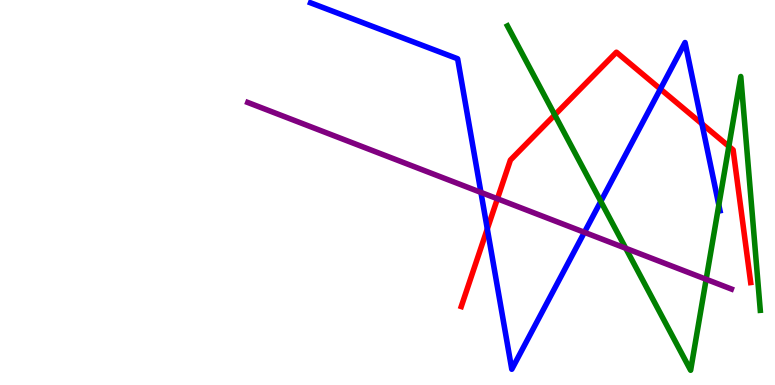[{'lines': ['blue', 'red'], 'intersections': [{'x': 6.29, 'y': 4.05}, {'x': 8.52, 'y': 7.69}, {'x': 9.06, 'y': 6.78}]}, {'lines': ['green', 'red'], 'intersections': [{'x': 7.16, 'y': 7.02}, {'x': 9.4, 'y': 6.2}]}, {'lines': ['purple', 'red'], 'intersections': [{'x': 6.42, 'y': 4.84}]}, {'lines': ['blue', 'green'], 'intersections': [{'x': 7.75, 'y': 4.77}, {'x': 9.28, 'y': 4.67}]}, {'lines': ['blue', 'purple'], 'intersections': [{'x': 6.21, 'y': 5.0}, {'x': 7.54, 'y': 3.97}]}, {'lines': ['green', 'purple'], 'intersections': [{'x': 8.07, 'y': 3.55}, {'x': 9.11, 'y': 2.75}]}]